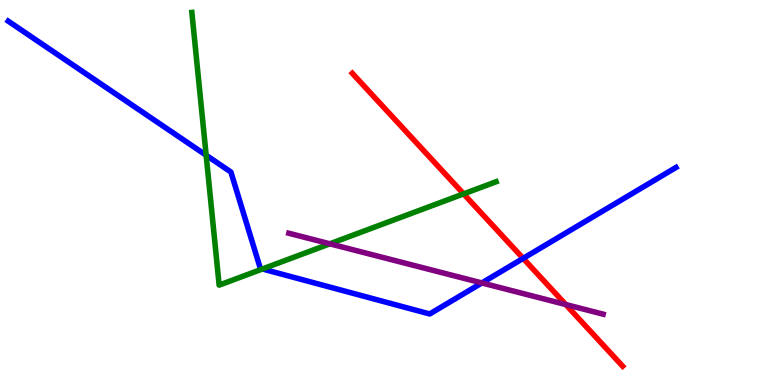[{'lines': ['blue', 'red'], 'intersections': [{'x': 6.75, 'y': 3.29}]}, {'lines': ['green', 'red'], 'intersections': [{'x': 5.98, 'y': 4.96}]}, {'lines': ['purple', 'red'], 'intersections': [{'x': 7.3, 'y': 2.09}]}, {'lines': ['blue', 'green'], 'intersections': [{'x': 2.66, 'y': 5.97}, {'x': 3.39, 'y': 3.01}]}, {'lines': ['blue', 'purple'], 'intersections': [{'x': 6.22, 'y': 2.65}]}, {'lines': ['green', 'purple'], 'intersections': [{'x': 4.26, 'y': 3.67}]}]